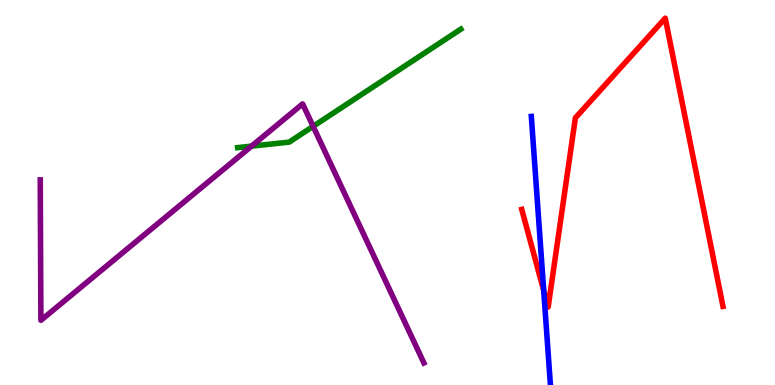[{'lines': ['blue', 'red'], 'intersections': [{'x': 7.02, 'y': 2.45}]}, {'lines': ['green', 'red'], 'intersections': []}, {'lines': ['purple', 'red'], 'intersections': []}, {'lines': ['blue', 'green'], 'intersections': []}, {'lines': ['blue', 'purple'], 'intersections': []}, {'lines': ['green', 'purple'], 'intersections': [{'x': 3.25, 'y': 6.2}, {'x': 4.04, 'y': 6.72}]}]